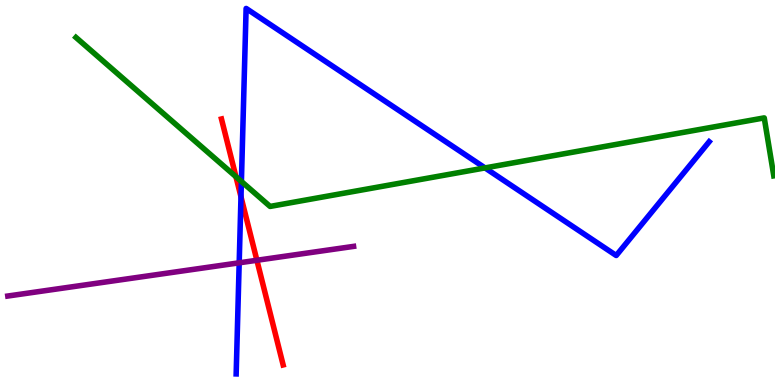[{'lines': ['blue', 'red'], 'intersections': [{'x': 3.11, 'y': 4.89}]}, {'lines': ['green', 'red'], 'intersections': [{'x': 3.04, 'y': 5.41}]}, {'lines': ['purple', 'red'], 'intersections': [{'x': 3.31, 'y': 3.24}]}, {'lines': ['blue', 'green'], 'intersections': [{'x': 3.11, 'y': 5.29}, {'x': 6.26, 'y': 5.64}]}, {'lines': ['blue', 'purple'], 'intersections': [{'x': 3.09, 'y': 3.17}]}, {'lines': ['green', 'purple'], 'intersections': []}]